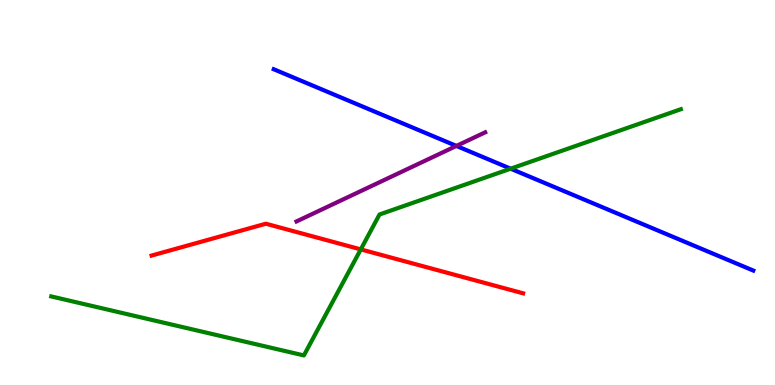[{'lines': ['blue', 'red'], 'intersections': []}, {'lines': ['green', 'red'], 'intersections': [{'x': 4.66, 'y': 3.52}]}, {'lines': ['purple', 'red'], 'intersections': []}, {'lines': ['blue', 'green'], 'intersections': [{'x': 6.59, 'y': 5.62}]}, {'lines': ['blue', 'purple'], 'intersections': [{'x': 5.89, 'y': 6.21}]}, {'lines': ['green', 'purple'], 'intersections': []}]